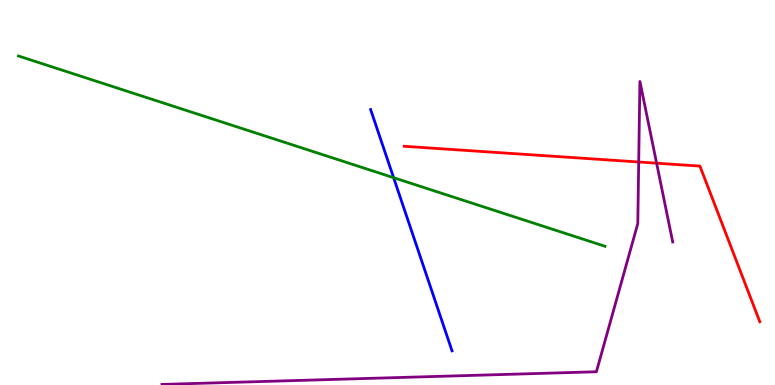[{'lines': ['blue', 'red'], 'intersections': []}, {'lines': ['green', 'red'], 'intersections': []}, {'lines': ['purple', 'red'], 'intersections': [{'x': 8.24, 'y': 5.79}, {'x': 8.47, 'y': 5.76}]}, {'lines': ['blue', 'green'], 'intersections': [{'x': 5.08, 'y': 5.38}]}, {'lines': ['blue', 'purple'], 'intersections': []}, {'lines': ['green', 'purple'], 'intersections': []}]